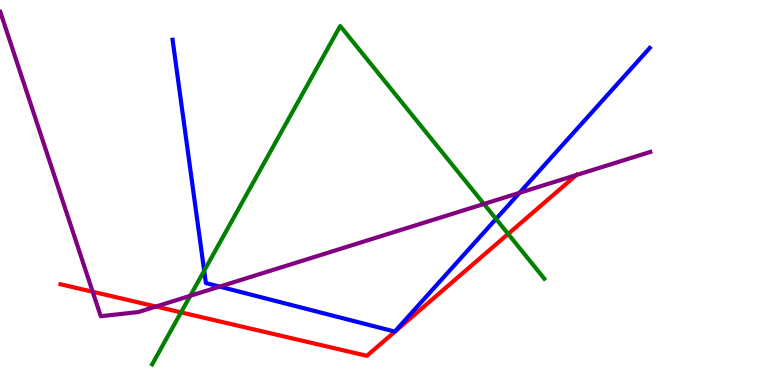[{'lines': ['blue', 'red'], 'intersections': []}, {'lines': ['green', 'red'], 'intersections': [{'x': 2.34, 'y': 1.89}, {'x': 6.56, 'y': 3.92}]}, {'lines': ['purple', 'red'], 'intersections': [{'x': 1.2, 'y': 2.42}, {'x': 2.01, 'y': 2.04}, {'x': 7.44, 'y': 5.45}]}, {'lines': ['blue', 'green'], 'intersections': [{'x': 2.63, 'y': 2.97}, {'x': 6.4, 'y': 4.31}]}, {'lines': ['blue', 'purple'], 'intersections': [{'x': 2.83, 'y': 2.56}, {'x': 6.7, 'y': 4.99}]}, {'lines': ['green', 'purple'], 'intersections': [{'x': 2.45, 'y': 2.32}, {'x': 6.24, 'y': 4.7}]}]